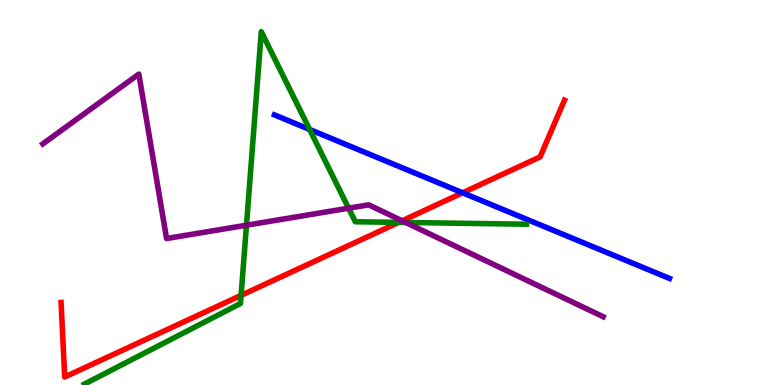[{'lines': ['blue', 'red'], 'intersections': [{'x': 5.97, 'y': 4.99}]}, {'lines': ['green', 'red'], 'intersections': [{'x': 3.11, 'y': 2.33}, {'x': 5.14, 'y': 4.22}]}, {'lines': ['purple', 'red'], 'intersections': [{'x': 5.19, 'y': 4.27}]}, {'lines': ['blue', 'green'], 'intersections': [{'x': 4.0, 'y': 6.64}]}, {'lines': ['blue', 'purple'], 'intersections': []}, {'lines': ['green', 'purple'], 'intersections': [{'x': 3.18, 'y': 4.15}, {'x': 4.5, 'y': 4.59}, {'x': 5.23, 'y': 4.22}]}]